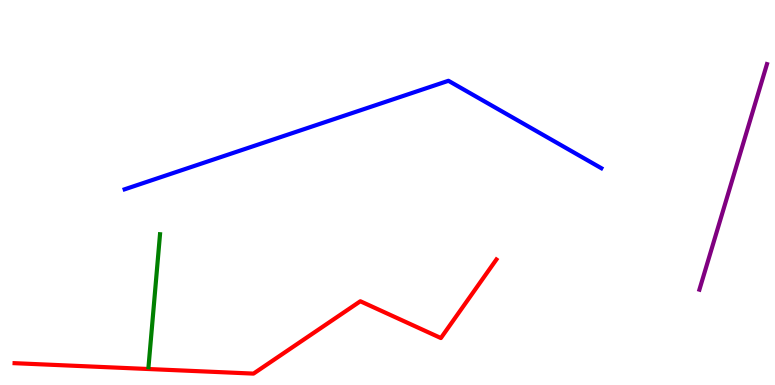[{'lines': ['blue', 'red'], 'intersections': []}, {'lines': ['green', 'red'], 'intersections': []}, {'lines': ['purple', 'red'], 'intersections': []}, {'lines': ['blue', 'green'], 'intersections': []}, {'lines': ['blue', 'purple'], 'intersections': []}, {'lines': ['green', 'purple'], 'intersections': []}]